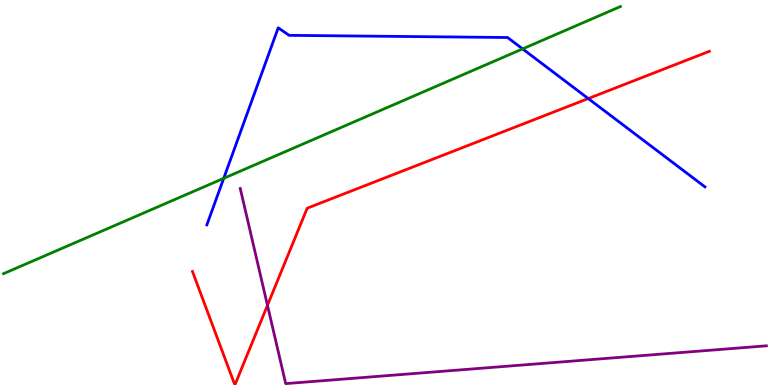[{'lines': ['blue', 'red'], 'intersections': [{'x': 7.59, 'y': 7.44}]}, {'lines': ['green', 'red'], 'intersections': []}, {'lines': ['purple', 'red'], 'intersections': [{'x': 3.45, 'y': 2.07}]}, {'lines': ['blue', 'green'], 'intersections': [{'x': 2.89, 'y': 5.37}, {'x': 6.74, 'y': 8.73}]}, {'lines': ['blue', 'purple'], 'intersections': []}, {'lines': ['green', 'purple'], 'intersections': []}]